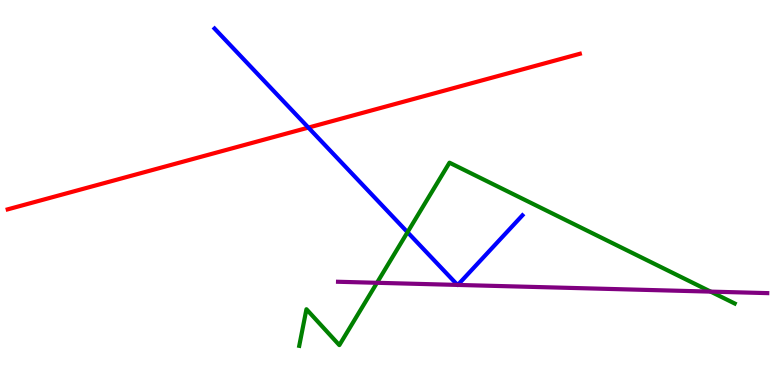[{'lines': ['blue', 'red'], 'intersections': [{'x': 3.98, 'y': 6.69}]}, {'lines': ['green', 'red'], 'intersections': []}, {'lines': ['purple', 'red'], 'intersections': []}, {'lines': ['blue', 'green'], 'intersections': [{'x': 5.26, 'y': 3.97}]}, {'lines': ['blue', 'purple'], 'intersections': [{'x': 5.9, 'y': 2.6}, {'x': 5.91, 'y': 2.6}]}, {'lines': ['green', 'purple'], 'intersections': [{'x': 4.86, 'y': 2.65}, {'x': 9.17, 'y': 2.43}]}]